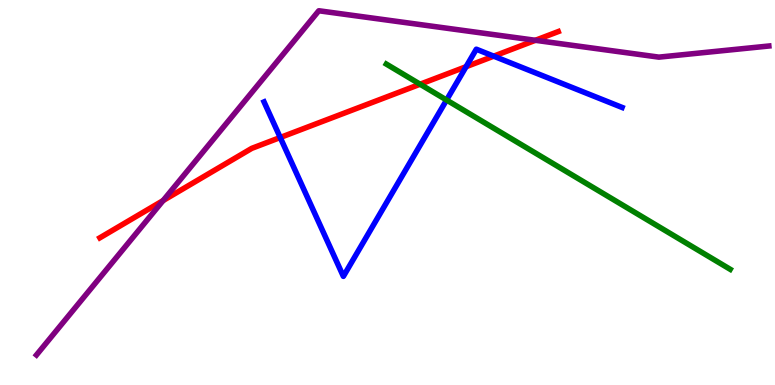[{'lines': ['blue', 'red'], 'intersections': [{'x': 3.62, 'y': 6.43}, {'x': 6.01, 'y': 8.27}, {'x': 6.37, 'y': 8.54}]}, {'lines': ['green', 'red'], 'intersections': [{'x': 5.42, 'y': 7.81}]}, {'lines': ['purple', 'red'], 'intersections': [{'x': 2.1, 'y': 4.79}, {'x': 6.91, 'y': 8.95}]}, {'lines': ['blue', 'green'], 'intersections': [{'x': 5.76, 'y': 7.4}]}, {'lines': ['blue', 'purple'], 'intersections': []}, {'lines': ['green', 'purple'], 'intersections': []}]